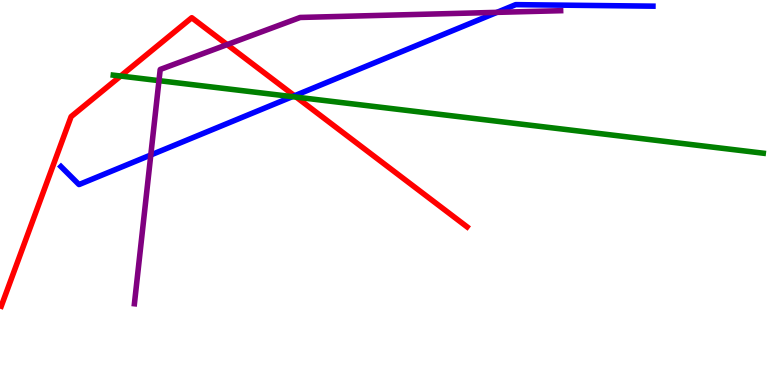[{'lines': ['blue', 'red'], 'intersections': [{'x': 3.8, 'y': 7.51}]}, {'lines': ['green', 'red'], 'intersections': [{'x': 1.56, 'y': 8.02}, {'x': 3.82, 'y': 7.48}]}, {'lines': ['purple', 'red'], 'intersections': [{'x': 2.93, 'y': 8.84}]}, {'lines': ['blue', 'green'], 'intersections': [{'x': 3.77, 'y': 7.49}]}, {'lines': ['blue', 'purple'], 'intersections': [{'x': 1.95, 'y': 5.97}, {'x': 6.41, 'y': 9.68}]}, {'lines': ['green', 'purple'], 'intersections': [{'x': 2.05, 'y': 7.91}]}]